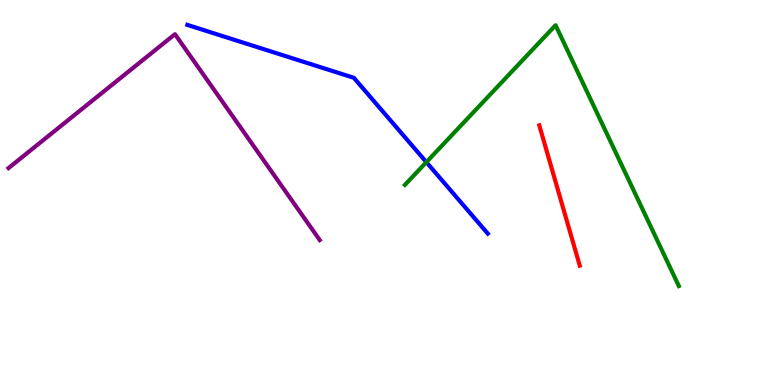[{'lines': ['blue', 'red'], 'intersections': []}, {'lines': ['green', 'red'], 'intersections': []}, {'lines': ['purple', 'red'], 'intersections': []}, {'lines': ['blue', 'green'], 'intersections': [{'x': 5.5, 'y': 5.79}]}, {'lines': ['blue', 'purple'], 'intersections': []}, {'lines': ['green', 'purple'], 'intersections': []}]